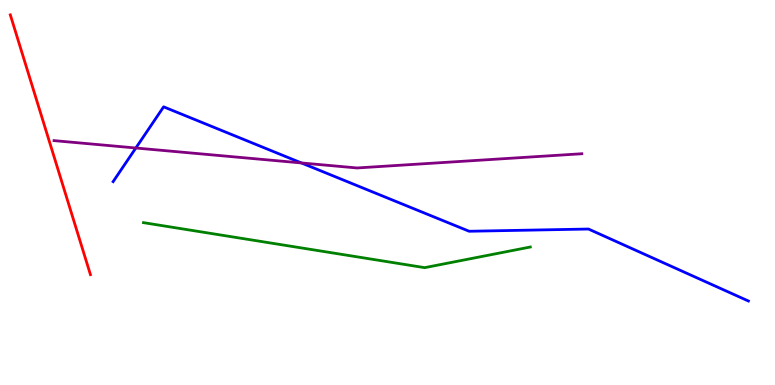[{'lines': ['blue', 'red'], 'intersections': []}, {'lines': ['green', 'red'], 'intersections': []}, {'lines': ['purple', 'red'], 'intersections': []}, {'lines': ['blue', 'green'], 'intersections': []}, {'lines': ['blue', 'purple'], 'intersections': [{'x': 1.75, 'y': 6.16}, {'x': 3.89, 'y': 5.77}]}, {'lines': ['green', 'purple'], 'intersections': []}]